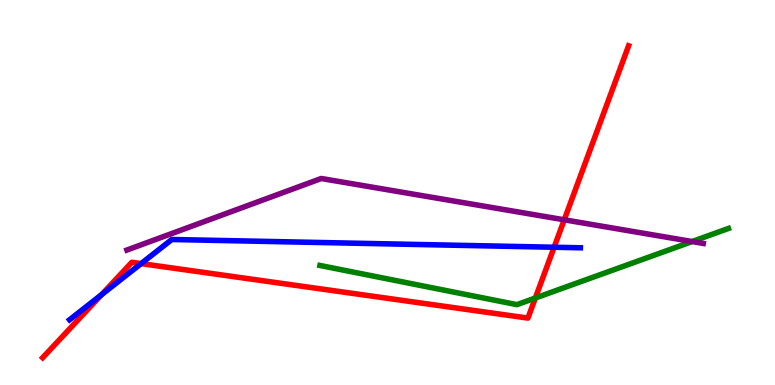[{'lines': ['blue', 'red'], 'intersections': [{'x': 1.31, 'y': 2.35}, {'x': 1.82, 'y': 3.15}, {'x': 7.15, 'y': 3.58}]}, {'lines': ['green', 'red'], 'intersections': [{'x': 6.91, 'y': 2.26}]}, {'lines': ['purple', 'red'], 'intersections': [{'x': 7.28, 'y': 4.29}]}, {'lines': ['blue', 'green'], 'intersections': []}, {'lines': ['blue', 'purple'], 'intersections': []}, {'lines': ['green', 'purple'], 'intersections': [{'x': 8.93, 'y': 3.73}]}]